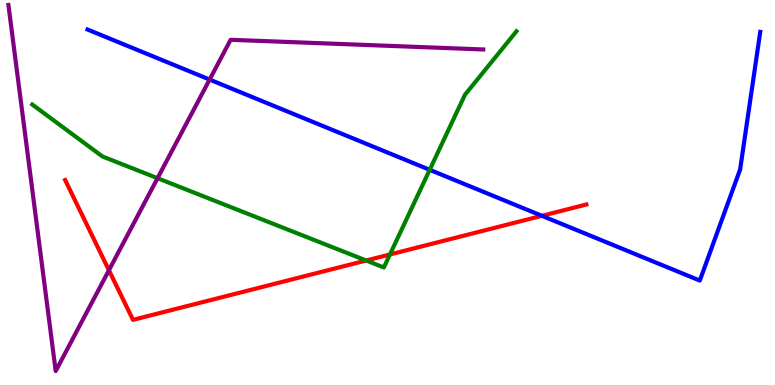[{'lines': ['blue', 'red'], 'intersections': [{'x': 6.99, 'y': 4.39}]}, {'lines': ['green', 'red'], 'intersections': [{'x': 4.72, 'y': 3.23}, {'x': 5.03, 'y': 3.39}]}, {'lines': ['purple', 'red'], 'intersections': [{'x': 1.41, 'y': 2.98}]}, {'lines': ['blue', 'green'], 'intersections': [{'x': 5.54, 'y': 5.59}]}, {'lines': ['blue', 'purple'], 'intersections': [{'x': 2.7, 'y': 7.93}]}, {'lines': ['green', 'purple'], 'intersections': [{'x': 2.03, 'y': 5.37}]}]